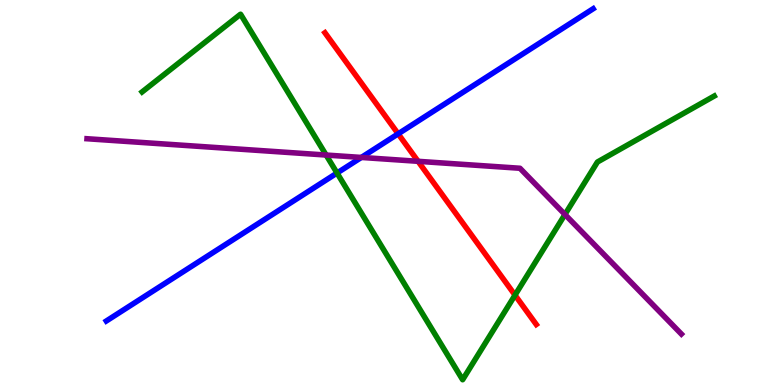[{'lines': ['blue', 'red'], 'intersections': [{'x': 5.14, 'y': 6.52}]}, {'lines': ['green', 'red'], 'intersections': [{'x': 6.65, 'y': 2.33}]}, {'lines': ['purple', 'red'], 'intersections': [{'x': 5.39, 'y': 5.81}]}, {'lines': ['blue', 'green'], 'intersections': [{'x': 4.35, 'y': 5.51}]}, {'lines': ['blue', 'purple'], 'intersections': [{'x': 4.66, 'y': 5.91}]}, {'lines': ['green', 'purple'], 'intersections': [{'x': 4.21, 'y': 5.97}, {'x': 7.29, 'y': 4.43}]}]